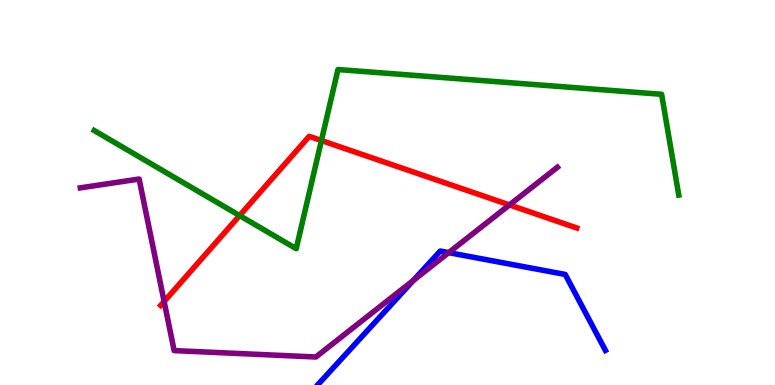[{'lines': ['blue', 'red'], 'intersections': []}, {'lines': ['green', 'red'], 'intersections': [{'x': 3.09, 'y': 4.4}, {'x': 4.15, 'y': 6.35}]}, {'lines': ['purple', 'red'], 'intersections': [{'x': 2.12, 'y': 2.17}, {'x': 6.57, 'y': 4.68}]}, {'lines': ['blue', 'green'], 'intersections': []}, {'lines': ['blue', 'purple'], 'intersections': [{'x': 5.33, 'y': 2.72}, {'x': 5.79, 'y': 3.44}]}, {'lines': ['green', 'purple'], 'intersections': []}]